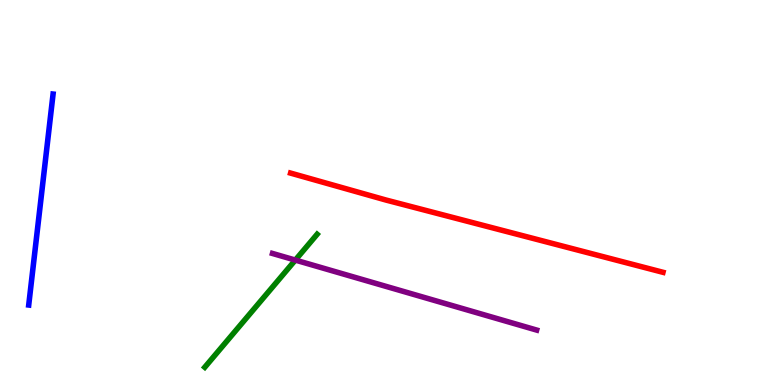[{'lines': ['blue', 'red'], 'intersections': []}, {'lines': ['green', 'red'], 'intersections': []}, {'lines': ['purple', 'red'], 'intersections': []}, {'lines': ['blue', 'green'], 'intersections': []}, {'lines': ['blue', 'purple'], 'intersections': []}, {'lines': ['green', 'purple'], 'intersections': [{'x': 3.81, 'y': 3.24}]}]